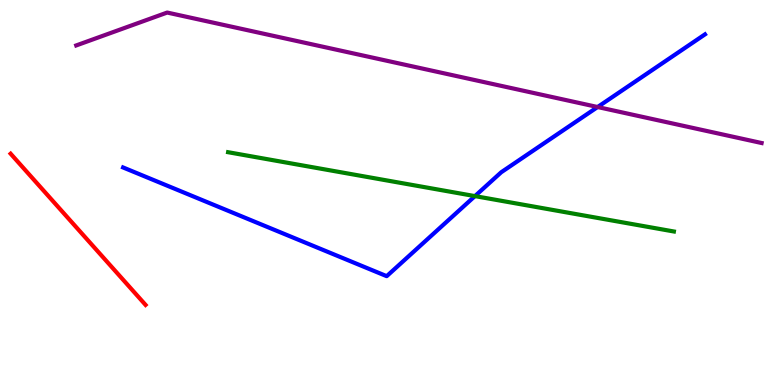[{'lines': ['blue', 'red'], 'intersections': []}, {'lines': ['green', 'red'], 'intersections': []}, {'lines': ['purple', 'red'], 'intersections': []}, {'lines': ['blue', 'green'], 'intersections': [{'x': 6.13, 'y': 4.91}]}, {'lines': ['blue', 'purple'], 'intersections': [{'x': 7.71, 'y': 7.22}]}, {'lines': ['green', 'purple'], 'intersections': []}]